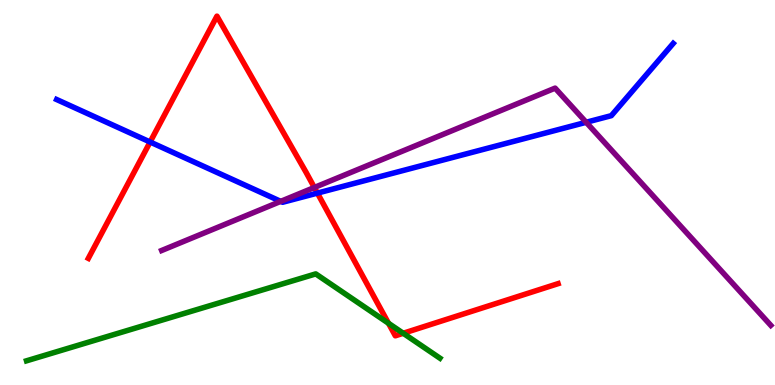[{'lines': ['blue', 'red'], 'intersections': [{'x': 1.94, 'y': 6.31}, {'x': 4.1, 'y': 4.98}]}, {'lines': ['green', 'red'], 'intersections': [{'x': 5.01, 'y': 1.6}, {'x': 5.2, 'y': 1.34}]}, {'lines': ['purple', 'red'], 'intersections': [{'x': 4.06, 'y': 5.13}]}, {'lines': ['blue', 'green'], 'intersections': []}, {'lines': ['blue', 'purple'], 'intersections': [{'x': 3.62, 'y': 4.77}, {'x': 7.56, 'y': 6.82}]}, {'lines': ['green', 'purple'], 'intersections': []}]